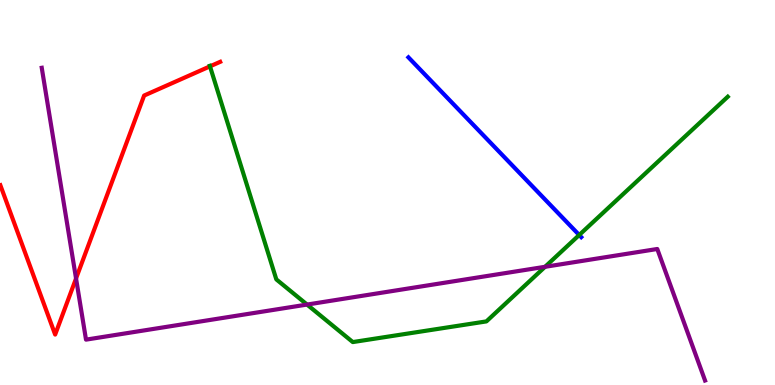[{'lines': ['blue', 'red'], 'intersections': []}, {'lines': ['green', 'red'], 'intersections': [{'x': 2.71, 'y': 8.28}]}, {'lines': ['purple', 'red'], 'intersections': [{'x': 0.981, 'y': 2.77}]}, {'lines': ['blue', 'green'], 'intersections': [{'x': 7.47, 'y': 3.9}]}, {'lines': ['blue', 'purple'], 'intersections': []}, {'lines': ['green', 'purple'], 'intersections': [{'x': 3.96, 'y': 2.09}, {'x': 7.03, 'y': 3.07}]}]